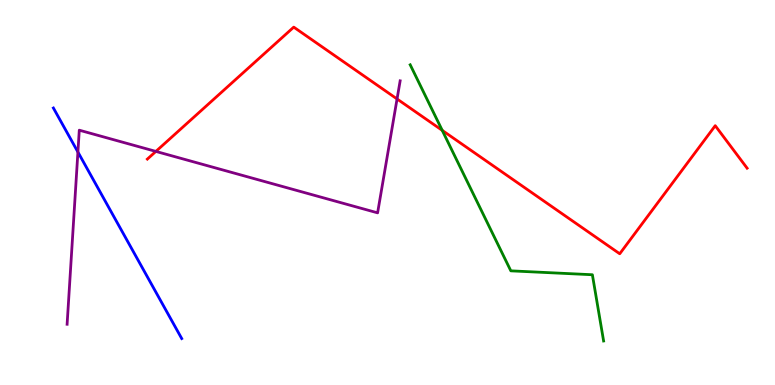[{'lines': ['blue', 'red'], 'intersections': []}, {'lines': ['green', 'red'], 'intersections': [{'x': 5.71, 'y': 6.61}]}, {'lines': ['purple', 'red'], 'intersections': [{'x': 2.01, 'y': 6.07}, {'x': 5.12, 'y': 7.43}]}, {'lines': ['blue', 'green'], 'intersections': []}, {'lines': ['blue', 'purple'], 'intersections': [{'x': 1.01, 'y': 6.05}]}, {'lines': ['green', 'purple'], 'intersections': []}]